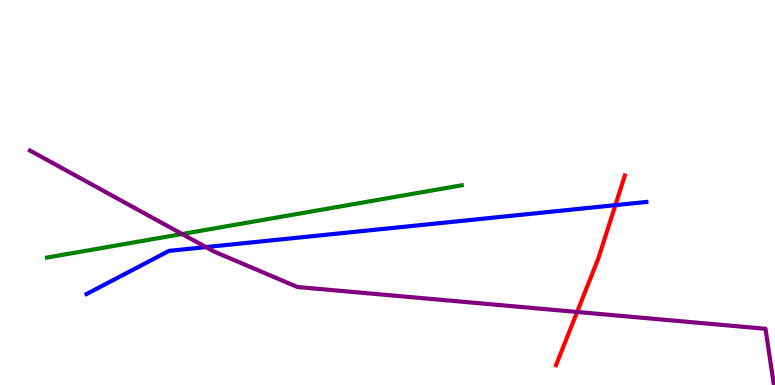[{'lines': ['blue', 'red'], 'intersections': [{'x': 7.94, 'y': 4.67}]}, {'lines': ['green', 'red'], 'intersections': []}, {'lines': ['purple', 'red'], 'intersections': [{'x': 7.45, 'y': 1.9}]}, {'lines': ['blue', 'green'], 'intersections': []}, {'lines': ['blue', 'purple'], 'intersections': [{'x': 2.66, 'y': 3.58}]}, {'lines': ['green', 'purple'], 'intersections': [{'x': 2.35, 'y': 3.92}]}]